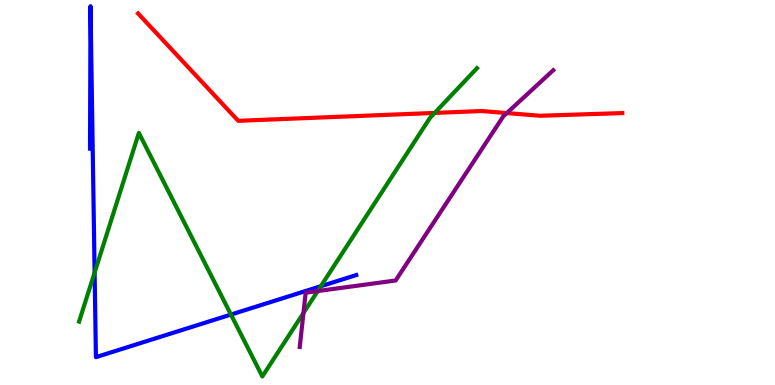[{'lines': ['blue', 'red'], 'intersections': []}, {'lines': ['green', 'red'], 'intersections': [{'x': 5.61, 'y': 7.07}]}, {'lines': ['purple', 'red'], 'intersections': [{'x': 6.54, 'y': 7.06}]}, {'lines': ['blue', 'green'], 'intersections': [{'x': 1.22, 'y': 2.92}, {'x': 2.98, 'y': 1.83}, {'x': 4.14, 'y': 2.57}]}, {'lines': ['blue', 'purple'], 'intersections': []}, {'lines': ['green', 'purple'], 'intersections': [{'x': 3.92, 'y': 1.87}, {'x': 4.1, 'y': 2.44}]}]